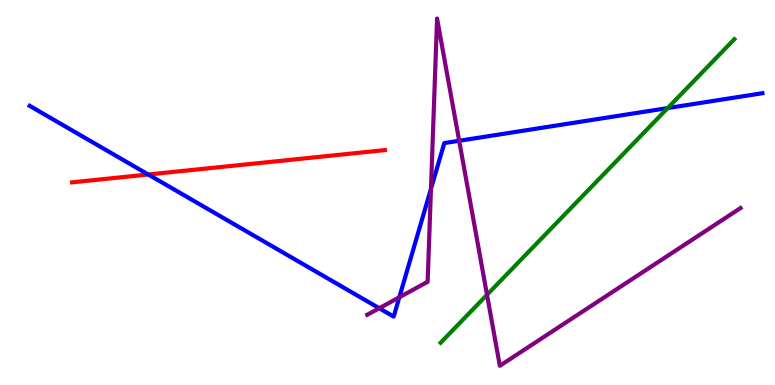[{'lines': ['blue', 'red'], 'intersections': [{'x': 1.91, 'y': 5.47}]}, {'lines': ['green', 'red'], 'intersections': []}, {'lines': ['purple', 'red'], 'intersections': []}, {'lines': ['blue', 'green'], 'intersections': [{'x': 8.62, 'y': 7.19}]}, {'lines': ['blue', 'purple'], 'intersections': [{'x': 4.89, 'y': 1.99}, {'x': 5.15, 'y': 2.28}, {'x': 5.56, 'y': 5.09}, {'x': 5.92, 'y': 6.34}]}, {'lines': ['green', 'purple'], 'intersections': [{'x': 6.28, 'y': 2.34}]}]